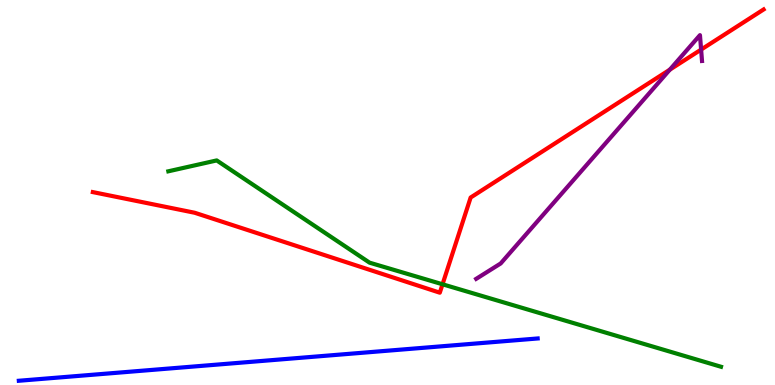[{'lines': ['blue', 'red'], 'intersections': []}, {'lines': ['green', 'red'], 'intersections': [{'x': 5.71, 'y': 2.62}]}, {'lines': ['purple', 'red'], 'intersections': [{'x': 8.64, 'y': 8.19}, {'x': 9.05, 'y': 8.71}]}, {'lines': ['blue', 'green'], 'intersections': []}, {'lines': ['blue', 'purple'], 'intersections': []}, {'lines': ['green', 'purple'], 'intersections': []}]